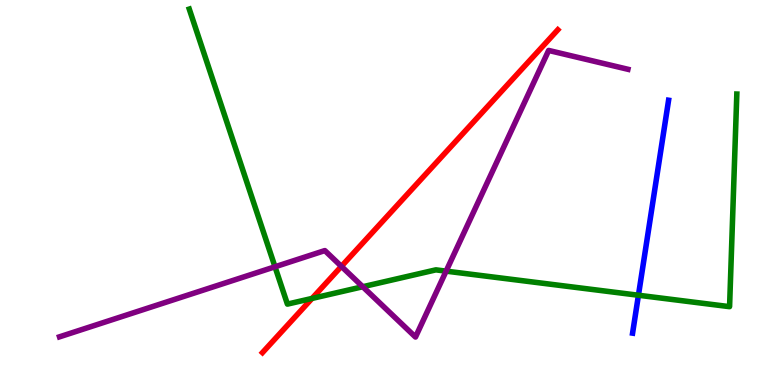[{'lines': ['blue', 'red'], 'intersections': []}, {'lines': ['green', 'red'], 'intersections': [{'x': 4.03, 'y': 2.25}]}, {'lines': ['purple', 'red'], 'intersections': [{'x': 4.4, 'y': 3.08}]}, {'lines': ['blue', 'green'], 'intersections': [{'x': 8.24, 'y': 2.33}]}, {'lines': ['blue', 'purple'], 'intersections': []}, {'lines': ['green', 'purple'], 'intersections': [{'x': 3.55, 'y': 3.07}, {'x': 4.68, 'y': 2.55}, {'x': 5.76, 'y': 2.96}]}]